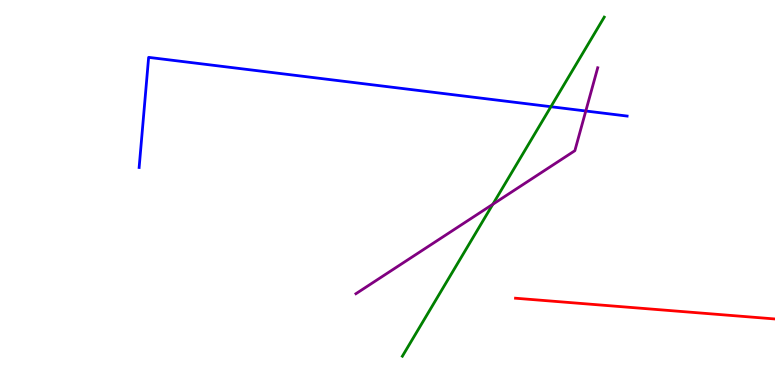[{'lines': ['blue', 'red'], 'intersections': []}, {'lines': ['green', 'red'], 'intersections': []}, {'lines': ['purple', 'red'], 'intersections': []}, {'lines': ['blue', 'green'], 'intersections': [{'x': 7.11, 'y': 7.23}]}, {'lines': ['blue', 'purple'], 'intersections': [{'x': 7.56, 'y': 7.12}]}, {'lines': ['green', 'purple'], 'intersections': [{'x': 6.36, 'y': 4.69}]}]